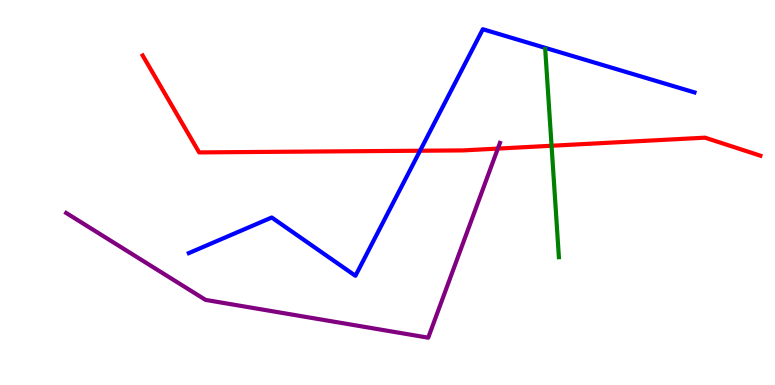[{'lines': ['blue', 'red'], 'intersections': [{'x': 5.42, 'y': 6.08}]}, {'lines': ['green', 'red'], 'intersections': [{'x': 7.12, 'y': 6.21}]}, {'lines': ['purple', 'red'], 'intersections': [{'x': 6.42, 'y': 6.14}]}, {'lines': ['blue', 'green'], 'intersections': []}, {'lines': ['blue', 'purple'], 'intersections': []}, {'lines': ['green', 'purple'], 'intersections': []}]